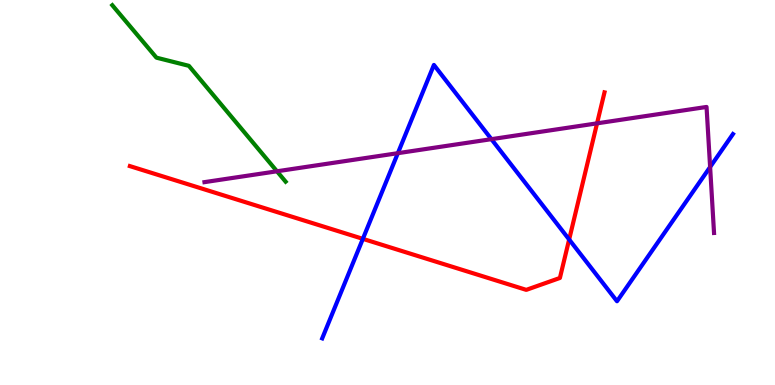[{'lines': ['blue', 'red'], 'intersections': [{'x': 4.68, 'y': 3.8}, {'x': 7.34, 'y': 3.78}]}, {'lines': ['green', 'red'], 'intersections': []}, {'lines': ['purple', 'red'], 'intersections': [{'x': 7.7, 'y': 6.8}]}, {'lines': ['blue', 'green'], 'intersections': []}, {'lines': ['blue', 'purple'], 'intersections': [{'x': 5.13, 'y': 6.02}, {'x': 6.34, 'y': 6.39}, {'x': 9.16, 'y': 5.66}]}, {'lines': ['green', 'purple'], 'intersections': [{'x': 3.57, 'y': 5.55}]}]